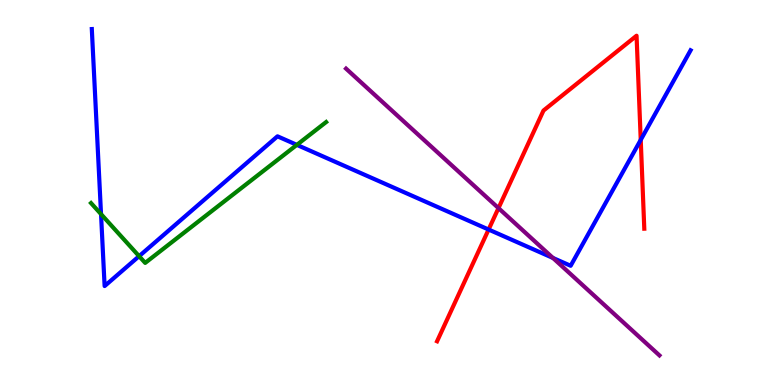[{'lines': ['blue', 'red'], 'intersections': [{'x': 6.3, 'y': 4.04}, {'x': 8.27, 'y': 6.37}]}, {'lines': ['green', 'red'], 'intersections': []}, {'lines': ['purple', 'red'], 'intersections': [{'x': 6.43, 'y': 4.59}]}, {'lines': ['blue', 'green'], 'intersections': [{'x': 1.3, 'y': 4.44}, {'x': 1.79, 'y': 3.35}, {'x': 3.83, 'y': 6.24}]}, {'lines': ['blue', 'purple'], 'intersections': [{'x': 7.13, 'y': 3.3}]}, {'lines': ['green', 'purple'], 'intersections': []}]